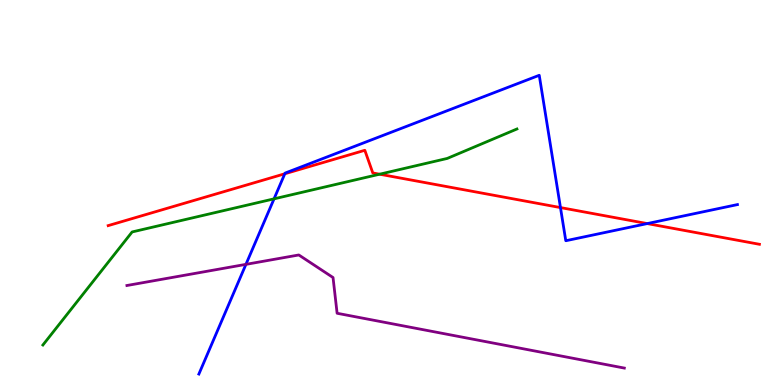[{'lines': ['blue', 'red'], 'intersections': [{'x': 3.67, 'y': 5.49}, {'x': 7.23, 'y': 4.61}, {'x': 8.35, 'y': 4.19}]}, {'lines': ['green', 'red'], 'intersections': [{'x': 4.9, 'y': 5.48}]}, {'lines': ['purple', 'red'], 'intersections': []}, {'lines': ['blue', 'green'], 'intersections': [{'x': 3.54, 'y': 4.84}]}, {'lines': ['blue', 'purple'], 'intersections': [{'x': 3.17, 'y': 3.13}]}, {'lines': ['green', 'purple'], 'intersections': []}]